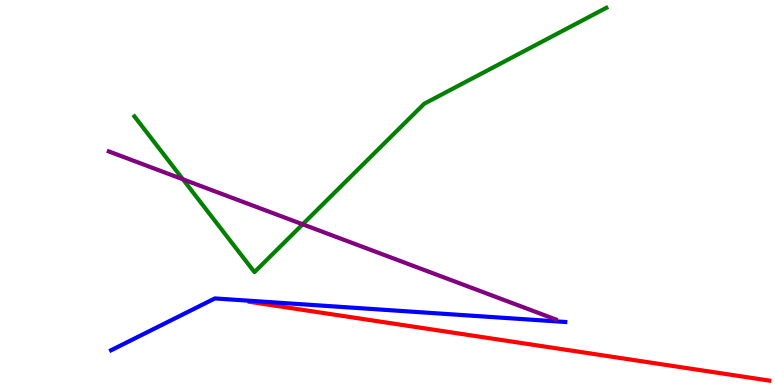[{'lines': ['blue', 'red'], 'intersections': []}, {'lines': ['green', 'red'], 'intersections': []}, {'lines': ['purple', 'red'], 'intersections': []}, {'lines': ['blue', 'green'], 'intersections': []}, {'lines': ['blue', 'purple'], 'intersections': []}, {'lines': ['green', 'purple'], 'intersections': [{'x': 2.36, 'y': 5.34}, {'x': 3.91, 'y': 4.17}]}]